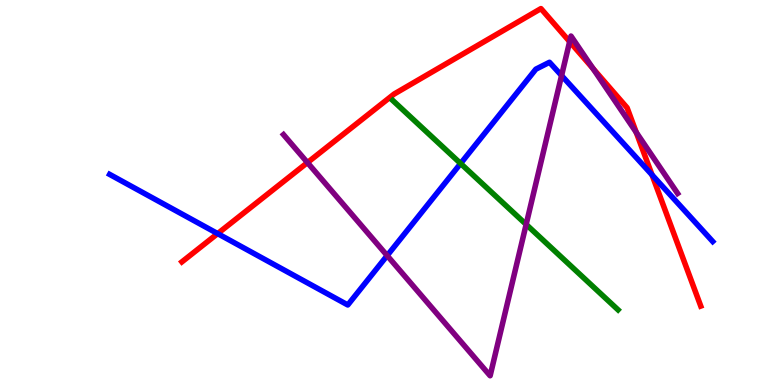[{'lines': ['blue', 'red'], 'intersections': [{'x': 2.81, 'y': 3.93}, {'x': 8.41, 'y': 5.46}]}, {'lines': ['green', 'red'], 'intersections': []}, {'lines': ['purple', 'red'], 'intersections': [{'x': 3.97, 'y': 5.78}, {'x': 7.35, 'y': 8.92}, {'x': 7.65, 'y': 8.22}, {'x': 8.21, 'y': 6.56}]}, {'lines': ['blue', 'green'], 'intersections': [{'x': 5.94, 'y': 5.75}]}, {'lines': ['blue', 'purple'], 'intersections': [{'x': 5.0, 'y': 3.36}, {'x': 7.25, 'y': 8.04}]}, {'lines': ['green', 'purple'], 'intersections': [{'x': 6.79, 'y': 4.17}]}]